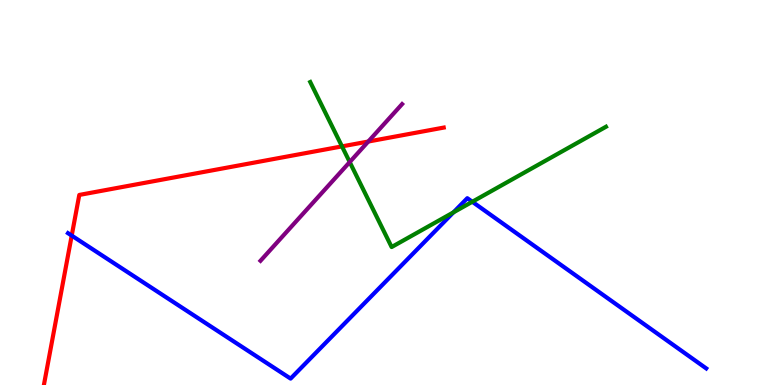[{'lines': ['blue', 'red'], 'intersections': [{'x': 0.925, 'y': 3.88}]}, {'lines': ['green', 'red'], 'intersections': [{'x': 4.41, 'y': 6.2}]}, {'lines': ['purple', 'red'], 'intersections': [{'x': 4.75, 'y': 6.32}]}, {'lines': ['blue', 'green'], 'intersections': [{'x': 5.85, 'y': 4.48}, {'x': 6.09, 'y': 4.76}]}, {'lines': ['blue', 'purple'], 'intersections': []}, {'lines': ['green', 'purple'], 'intersections': [{'x': 4.51, 'y': 5.79}]}]